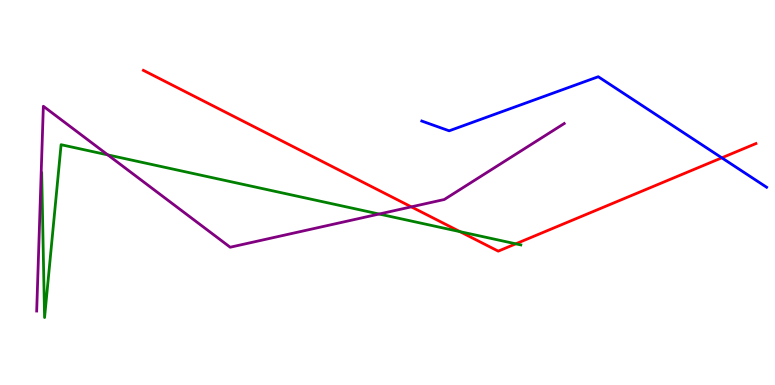[{'lines': ['blue', 'red'], 'intersections': [{'x': 9.31, 'y': 5.9}]}, {'lines': ['green', 'red'], 'intersections': [{'x': 5.94, 'y': 3.98}, {'x': 6.66, 'y': 3.67}]}, {'lines': ['purple', 'red'], 'intersections': [{'x': 5.31, 'y': 4.63}]}, {'lines': ['blue', 'green'], 'intersections': []}, {'lines': ['blue', 'purple'], 'intersections': []}, {'lines': ['green', 'purple'], 'intersections': [{'x': 1.39, 'y': 5.98}, {'x': 4.89, 'y': 4.44}]}]